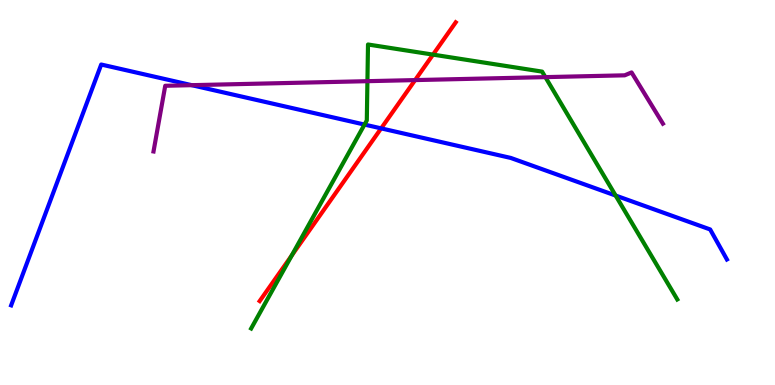[{'lines': ['blue', 'red'], 'intersections': [{'x': 4.92, 'y': 6.67}]}, {'lines': ['green', 'red'], 'intersections': [{'x': 3.76, 'y': 3.36}, {'x': 5.59, 'y': 8.58}]}, {'lines': ['purple', 'red'], 'intersections': [{'x': 5.36, 'y': 7.92}]}, {'lines': ['blue', 'green'], 'intersections': [{'x': 4.7, 'y': 6.76}, {'x': 7.94, 'y': 4.92}]}, {'lines': ['blue', 'purple'], 'intersections': [{'x': 2.47, 'y': 7.79}]}, {'lines': ['green', 'purple'], 'intersections': [{'x': 4.74, 'y': 7.89}, {'x': 7.04, 'y': 8.0}]}]